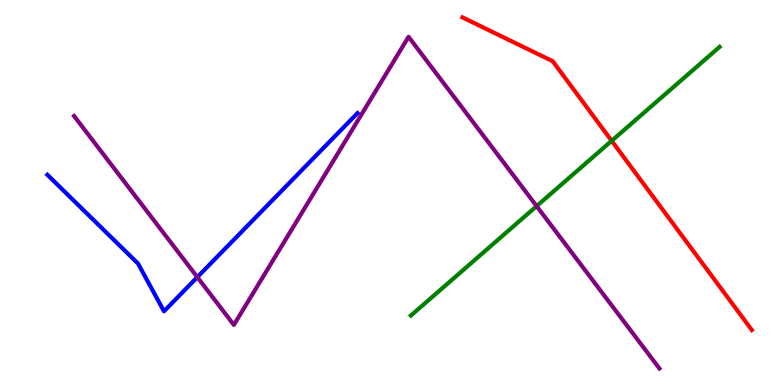[{'lines': ['blue', 'red'], 'intersections': []}, {'lines': ['green', 'red'], 'intersections': [{'x': 7.89, 'y': 6.34}]}, {'lines': ['purple', 'red'], 'intersections': []}, {'lines': ['blue', 'green'], 'intersections': []}, {'lines': ['blue', 'purple'], 'intersections': [{'x': 2.55, 'y': 2.8}]}, {'lines': ['green', 'purple'], 'intersections': [{'x': 6.92, 'y': 4.65}]}]